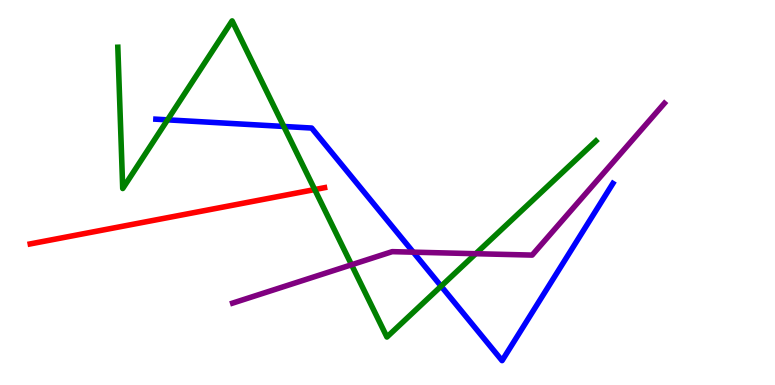[{'lines': ['blue', 'red'], 'intersections': []}, {'lines': ['green', 'red'], 'intersections': [{'x': 4.06, 'y': 5.08}]}, {'lines': ['purple', 'red'], 'intersections': []}, {'lines': ['blue', 'green'], 'intersections': [{'x': 2.16, 'y': 6.89}, {'x': 3.66, 'y': 6.72}, {'x': 5.69, 'y': 2.57}]}, {'lines': ['blue', 'purple'], 'intersections': [{'x': 5.33, 'y': 3.45}]}, {'lines': ['green', 'purple'], 'intersections': [{'x': 4.54, 'y': 3.12}, {'x': 6.14, 'y': 3.41}]}]